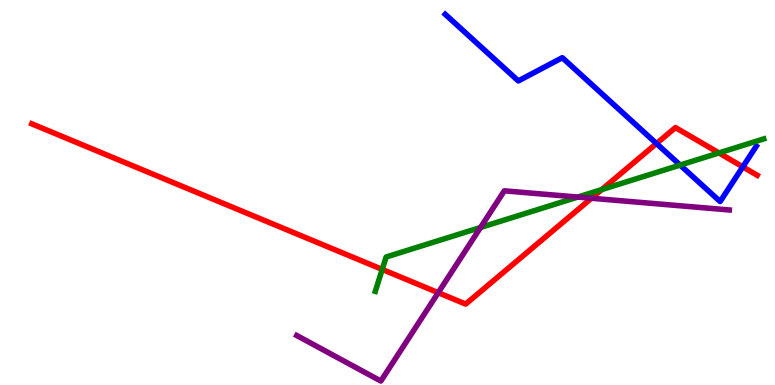[{'lines': ['blue', 'red'], 'intersections': [{'x': 8.47, 'y': 6.27}, {'x': 9.58, 'y': 5.67}]}, {'lines': ['green', 'red'], 'intersections': [{'x': 4.93, 'y': 3.0}, {'x': 7.76, 'y': 5.08}, {'x': 9.28, 'y': 6.03}]}, {'lines': ['purple', 'red'], 'intersections': [{'x': 5.65, 'y': 2.4}, {'x': 7.63, 'y': 4.85}]}, {'lines': ['blue', 'green'], 'intersections': [{'x': 8.78, 'y': 5.71}]}, {'lines': ['blue', 'purple'], 'intersections': []}, {'lines': ['green', 'purple'], 'intersections': [{'x': 6.2, 'y': 4.09}, {'x': 7.46, 'y': 4.88}]}]